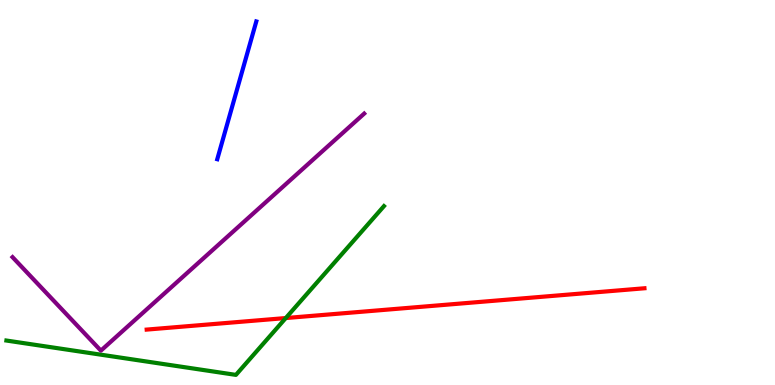[{'lines': ['blue', 'red'], 'intersections': []}, {'lines': ['green', 'red'], 'intersections': [{'x': 3.69, 'y': 1.74}]}, {'lines': ['purple', 'red'], 'intersections': []}, {'lines': ['blue', 'green'], 'intersections': []}, {'lines': ['blue', 'purple'], 'intersections': []}, {'lines': ['green', 'purple'], 'intersections': []}]